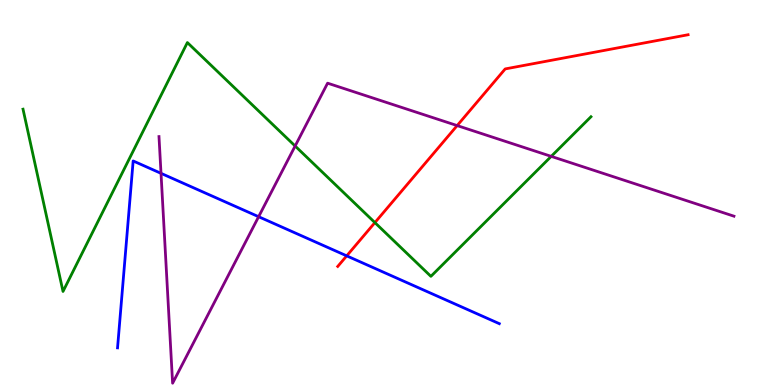[{'lines': ['blue', 'red'], 'intersections': [{'x': 4.47, 'y': 3.35}]}, {'lines': ['green', 'red'], 'intersections': [{'x': 4.84, 'y': 4.22}]}, {'lines': ['purple', 'red'], 'intersections': [{'x': 5.9, 'y': 6.74}]}, {'lines': ['blue', 'green'], 'intersections': []}, {'lines': ['blue', 'purple'], 'intersections': [{'x': 2.08, 'y': 5.5}, {'x': 3.34, 'y': 4.37}]}, {'lines': ['green', 'purple'], 'intersections': [{'x': 3.81, 'y': 6.21}, {'x': 7.11, 'y': 5.94}]}]